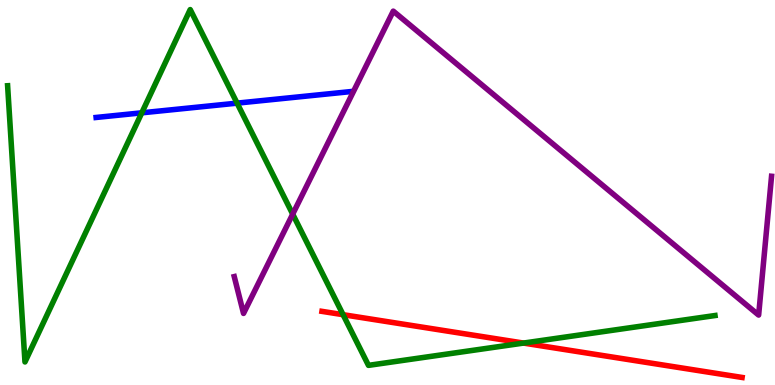[{'lines': ['blue', 'red'], 'intersections': []}, {'lines': ['green', 'red'], 'intersections': [{'x': 4.43, 'y': 1.83}, {'x': 6.76, 'y': 1.09}]}, {'lines': ['purple', 'red'], 'intersections': []}, {'lines': ['blue', 'green'], 'intersections': [{'x': 1.83, 'y': 7.07}, {'x': 3.06, 'y': 7.32}]}, {'lines': ['blue', 'purple'], 'intersections': []}, {'lines': ['green', 'purple'], 'intersections': [{'x': 3.78, 'y': 4.44}]}]